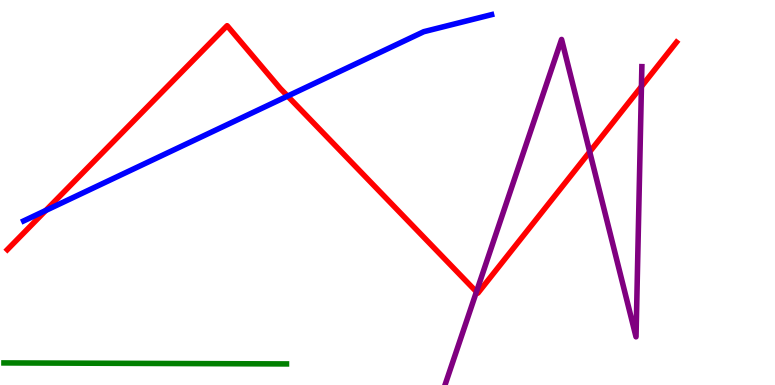[{'lines': ['blue', 'red'], 'intersections': [{'x': 0.591, 'y': 4.53}, {'x': 3.71, 'y': 7.5}]}, {'lines': ['green', 'red'], 'intersections': []}, {'lines': ['purple', 'red'], 'intersections': [{'x': 6.15, 'y': 2.42}, {'x': 7.61, 'y': 6.06}, {'x': 8.28, 'y': 7.75}]}, {'lines': ['blue', 'green'], 'intersections': []}, {'lines': ['blue', 'purple'], 'intersections': []}, {'lines': ['green', 'purple'], 'intersections': []}]